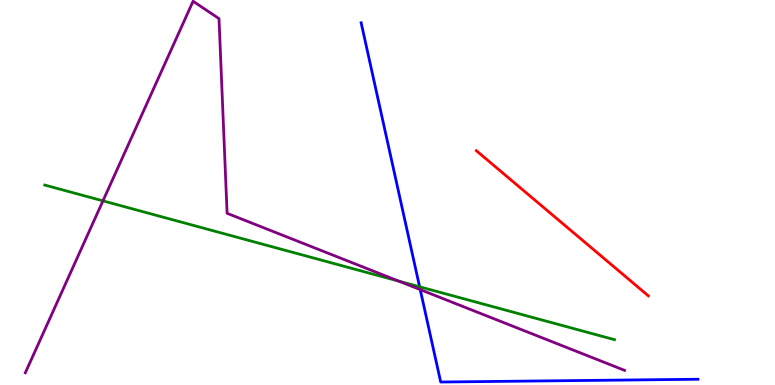[{'lines': ['blue', 'red'], 'intersections': []}, {'lines': ['green', 'red'], 'intersections': []}, {'lines': ['purple', 'red'], 'intersections': []}, {'lines': ['blue', 'green'], 'intersections': [{'x': 5.41, 'y': 2.55}]}, {'lines': ['blue', 'purple'], 'intersections': [{'x': 5.42, 'y': 2.48}]}, {'lines': ['green', 'purple'], 'intersections': [{'x': 1.33, 'y': 4.78}, {'x': 5.14, 'y': 2.7}]}]